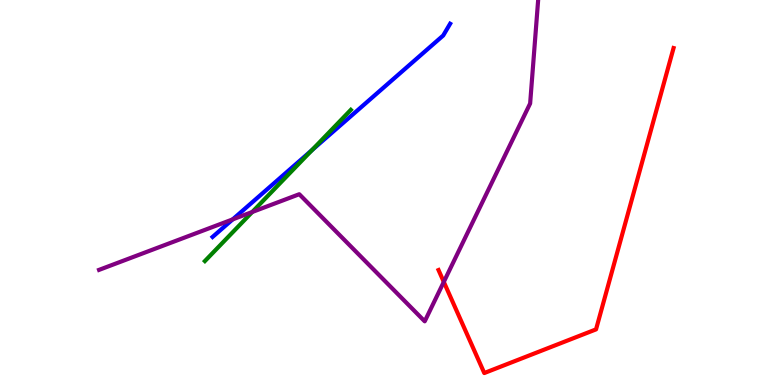[{'lines': ['blue', 'red'], 'intersections': []}, {'lines': ['green', 'red'], 'intersections': []}, {'lines': ['purple', 'red'], 'intersections': [{'x': 5.73, 'y': 2.68}]}, {'lines': ['blue', 'green'], 'intersections': [{'x': 4.03, 'y': 6.1}]}, {'lines': ['blue', 'purple'], 'intersections': [{'x': 3.0, 'y': 4.3}]}, {'lines': ['green', 'purple'], 'intersections': [{'x': 3.25, 'y': 4.49}]}]